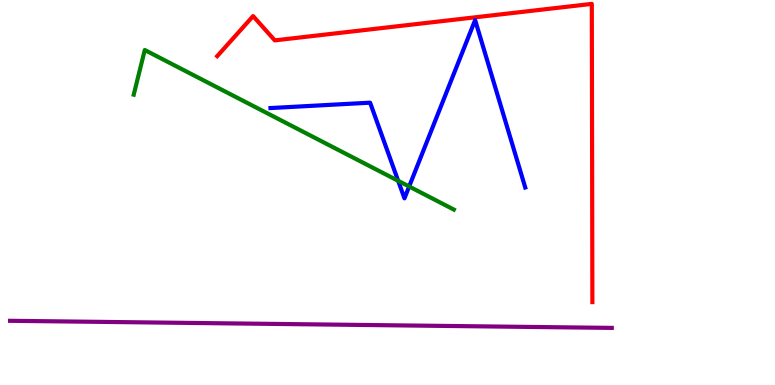[{'lines': ['blue', 'red'], 'intersections': []}, {'lines': ['green', 'red'], 'intersections': []}, {'lines': ['purple', 'red'], 'intersections': []}, {'lines': ['blue', 'green'], 'intersections': [{'x': 5.14, 'y': 5.3}, {'x': 5.28, 'y': 5.16}]}, {'lines': ['blue', 'purple'], 'intersections': []}, {'lines': ['green', 'purple'], 'intersections': []}]